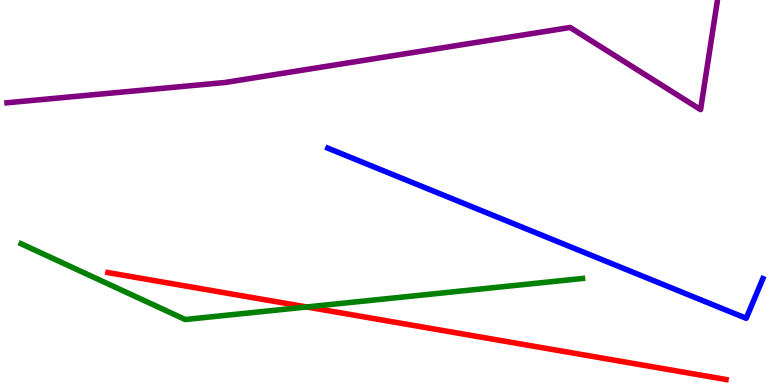[{'lines': ['blue', 'red'], 'intersections': []}, {'lines': ['green', 'red'], 'intersections': [{'x': 3.96, 'y': 2.03}]}, {'lines': ['purple', 'red'], 'intersections': []}, {'lines': ['blue', 'green'], 'intersections': []}, {'lines': ['blue', 'purple'], 'intersections': []}, {'lines': ['green', 'purple'], 'intersections': []}]